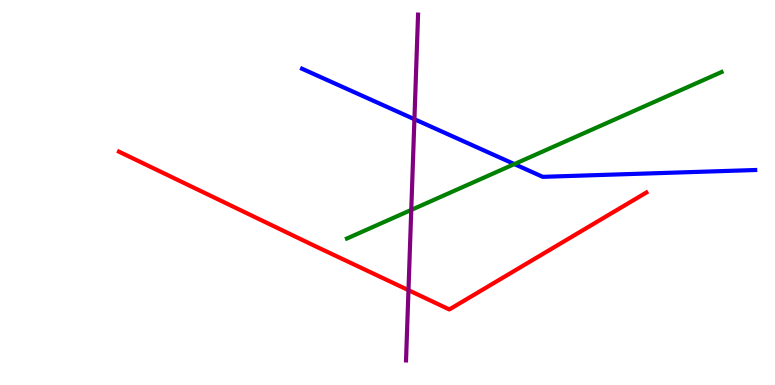[{'lines': ['blue', 'red'], 'intersections': []}, {'lines': ['green', 'red'], 'intersections': []}, {'lines': ['purple', 'red'], 'intersections': [{'x': 5.27, 'y': 2.46}]}, {'lines': ['blue', 'green'], 'intersections': [{'x': 6.64, 'y': 5.74}]}, {'lines': ['blue', 'purple'], 'intersections': [{'x': 5.35, 'y': 6.9}]}, {'lines': ['green', 'purple'], 'intersections': [{'x': 5.31, 'y': 4.55}]}]